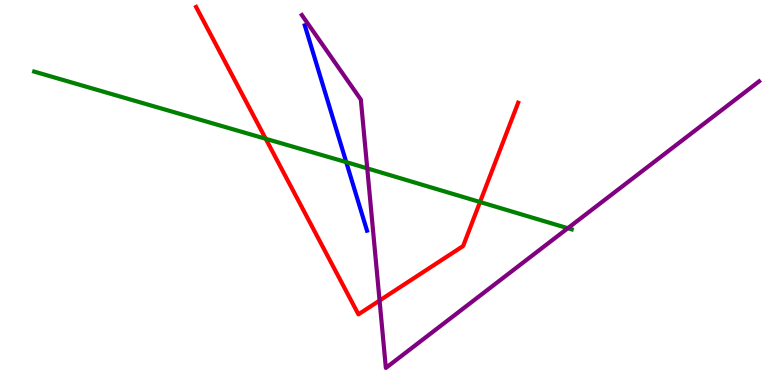[{'lines': ['blue', 'red'], 'intersections': []}, {'lines': ['green', 'red'], 'intersections': [{'x': 3.43, 'y': 6.4}, {'x': 6.19, 'y': 4.75}]}, {'lines': ['purple', 'red'], 'intersections': [{'x': 4.9, 'y': 2.19}]}, {'lines': ['blue', 'green'], 'intersections': [{'x': 4.47, 'y': 5.79}]}, {'lines': ['blue', 'purple'], 'intersections': []}, {'lines': ['green', 'purple'], 'intersections': [{'x': 4.74, 'y': 5.63}, {'x': 7.33, 'y': 4.07}]}]